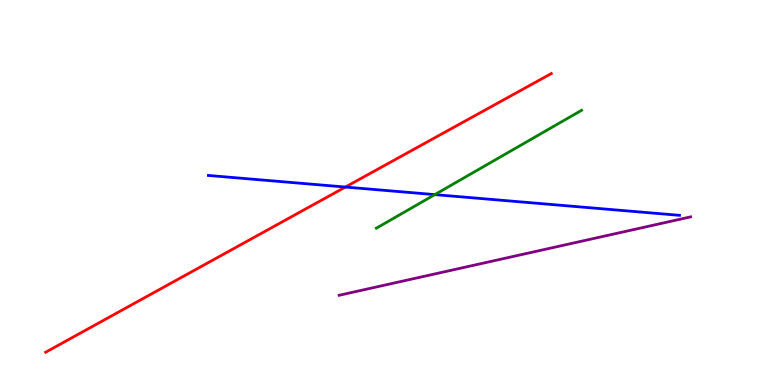[{'lines': ['blue', 'red'], 'intersections': [{'x': 4.46, 'y': 5.14}]}, {'lines': ['green', 'red'], 'intersections': []}, {'lines': ['purple', 'red'], 'intersections': []}, {'lines': ['blue', 'green'], 'intersections': [{'x': 5.61, 'y': 4.94}]}, {'lines': ['blue', 'purple'], 'intersections': []}, {'lines': ['green', 'purple'], 'intersections': []}]